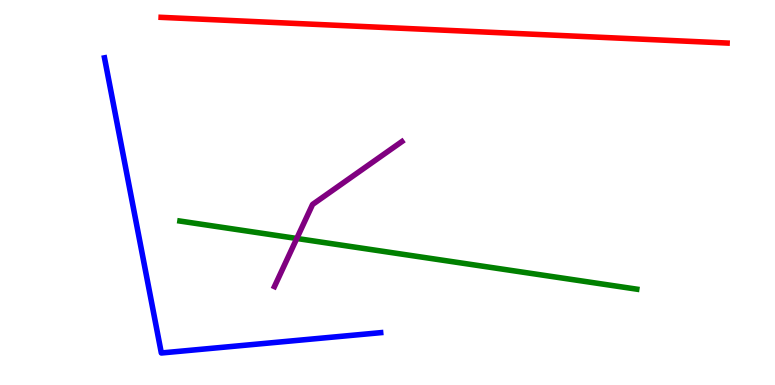[{'lines': ['blue', 'red'], 'intersections': []}, {'lines': ['green', 'red'], 'intersections': []}, {'lines': ['purple', 'red'], 'intersections': []}, {'lines': ['blue', 'green'], 'intersections': []}, {'lines': ['blue', 'purple'], 'intersections': []}, {'lines': ['green', 'purple'], 'intersections': [{'x': 3.83, 'y': 3.81}]}]